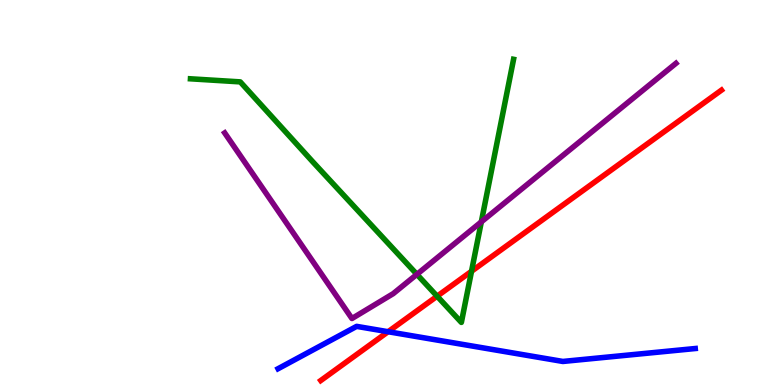[{'lines': ['blue', 'red'], 'intersections': [{'x': 5.01, 'y': 1.38}]}, {'lines': ['green', 'red'], 'intersections': [{'x': 5.64, 'y': 2.31}, {'x': 6.08, 'y': 2.95}]}, {'lines': ['purple', 'red'], 'intersections': []}, {'lines': ['blue', 'green'], 'intersections': []}, {'lines': ['blue', 'purple'], 'intersections': []}, {'lines': ['green', 'purple'], 'intersections': [{'x': 5.38, 'y': 2.87}, {'x': 6.21, 'y': 4.24}]}]